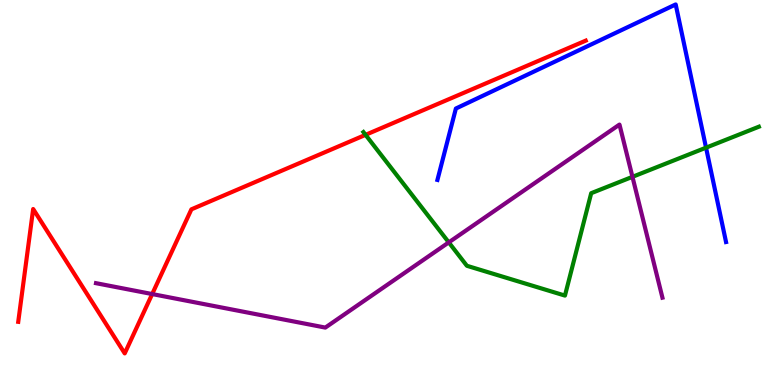[{'lines': ['blue', 'red'], 'intersections': []}, {'lines': ['green', 'red'], 'intersections': [{'x': 4.72, 'y': 6.5}]}, {'lines': ['purple', 'red'], 'intersections': [{'x': 1.96, 'y': 2.36}]}, {'lines': ['blue', 'green'], 'intersections': [{'x': 9.11, 'y': 6.16}]}, {'lines': ['blue', 'purple'], 'intersections': []}, {'lines': ['green', 'purple'], 'intersections': [{'x': 5.79, 'y': 3.7}, {'x': 8.16, 'y': 5.41}]}]